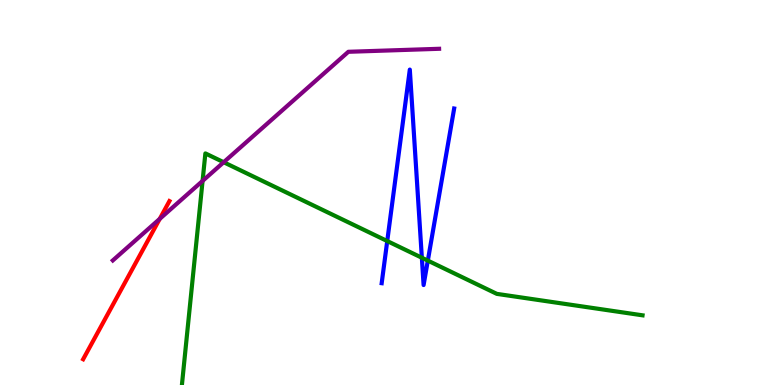[{'lines': ['blue', 'red'], 'intersections': []}, {'lines': ['green', 'red'], 'intersections': []}, {'lines': ['purple', 'red'], 'intersections': [{'x': 2.06, 'y': 4.31}]}, {'lines': ['blue', 'green'], 'intersections': [{'x': 5.0, 'y': 3.74}, {'x': 5.44, 'y': 3.31}, {'x': 5.52, 'y': 3.23}]}, {'lines': ['blue', 'purple'], 'intersections': []}, {'lines': ['green', 'purple'], 'intersections': [{'x': 2.61, 'y': 5.3}, {'x': 2.89, 'y': 5.79}]}]